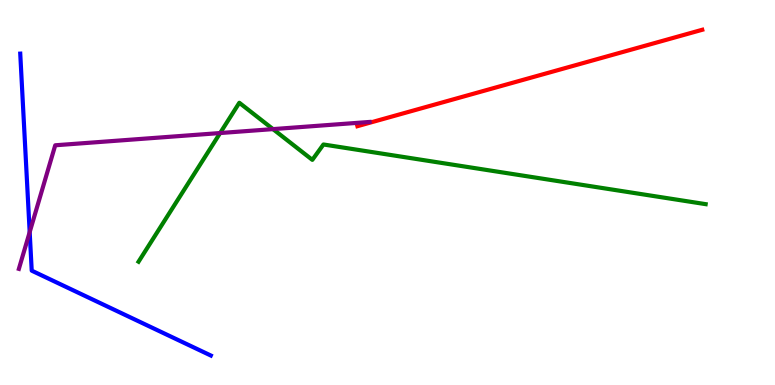[{'lines': ['blue', 'red'], 'intersections': []}, {'lines': ['green', 'red'], 'intersections': []}, {'lines': ['purple', 'red'], 'intersections': []}, {'lines': ['blue', 'green'], 'intersections': []}, {'lines': ['blue', 'purple'], 'intersections': [{'x': 0.383, 'y': 3.97}]}, {'lines': ['green', 'purple'], 'intersections': [{'x': 2.84, 'y': 6.54}, {'x': 3.52, 'y': 6.65}]}]